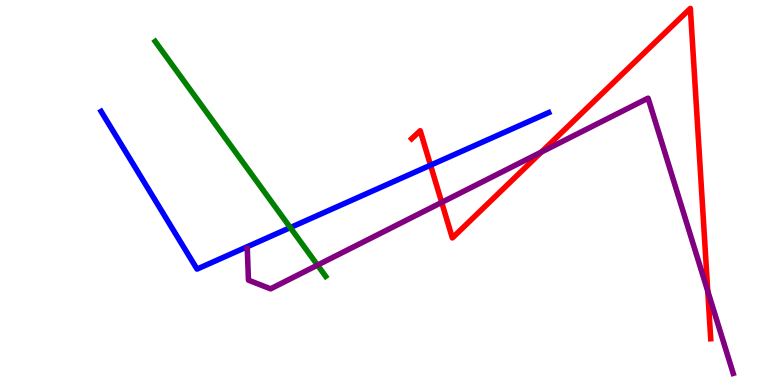[{'lines': ['blue', 'red'], 'intersections': [{'x': 5.56, 'y': 5.71}]}, {'lines': ['green', 'red'], 'intersections': []}, {'lines': ['purple', 'red'], 'intersections': [{'x': 5.7, 'y': 4.74}, {'x': 6.99, 'y': 6.05}, {'x': 9.13, 'y': 2.44}]}, {'lines': ['blue', 'green'], 'intersections': [{'x': 3.75, 'y': 4.09}]}, {'lines': ['blue', 'purple'], 'intersections': []}, {'lines': ['green', 'purple'], 'intersections': [{'x': 4.1, 'y': 3.11}]}]